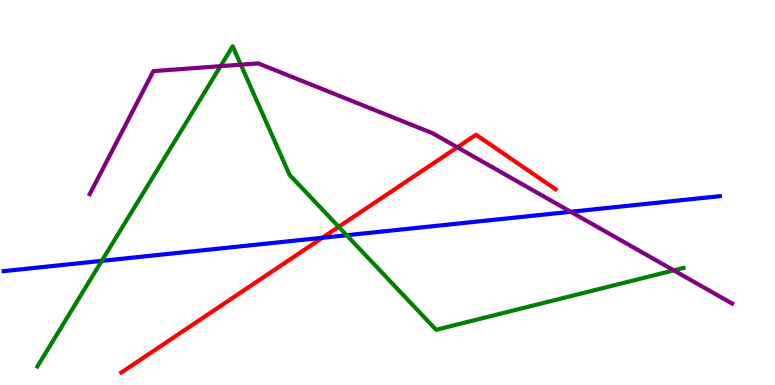[{'lines': ['blue', 'red'], 'intersections': [{'x': 4.16, 'y': 3.82}]}, {'lines': ['green', 'red'], 'intersections': [{'x': 4.37, 'y': 4.11}]}, {'lines': ['purple', 'red'], 'intersections': [{'x': 5.9, 'y': 6.17}]}, {'lines': ['blue', 'green'], 'intersections': [{'x': 1.31, 'y': 3.22}, {'x': 4.47, 'y': 3.89}]}, {'lines': ['blue', 'purple'], 'intersections': [{'x': 7.36, 'y': 4.5}]}, {'lines': ['green', 'purple'], 'intersections': [{'x': 2.85, 'y': 8.28}, {'x': 3.11, 'y': 8.32}, {'x': 8.69, 'y': 2.98}]}]